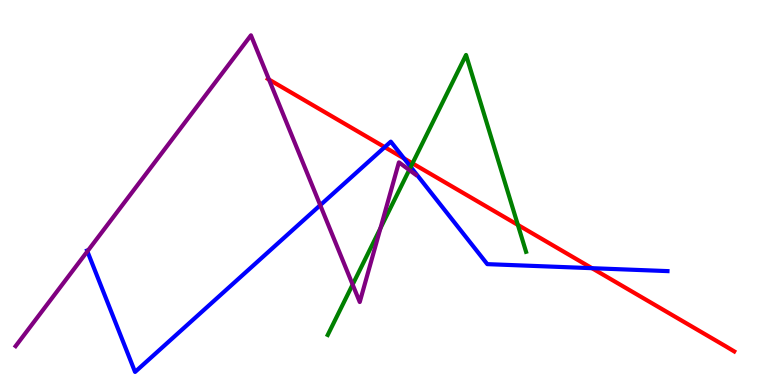[{'lines': ['blue', 'red'], 'intersections': [{'x': 4.96, 'y': 6.18}, {'x': 5.21, 'y': 5.89}, {'x': 7.64, 'y': 3.03}]}, {'lines': ['green', 'red'], 'intersections': [{'x': 5.32, 'y': 5.76}, {'x': 6.68, 'y': 4.16}]}, {'lines': ['purple', 'red'], 'intersections': [{'x': 3.47, 'y': 7.93}]}, {'lines': ['blue', 'green'], 'intersections': [{'x': 5.3, 'y': 5.66}]}, {'lines': ['blue', 'purple'], 'intersections': [{'x': 1.13, 'y': 3.47}, {'x': 4.13, 'y': 4.67}]}, {'lines': ['green', 'purple'], 'intersections': [{'x': 4.55, 'y': 2.61}, {'x': 4.91, 'y': 4.07}, {'x': 5.28, 'y': 5.59}]}]